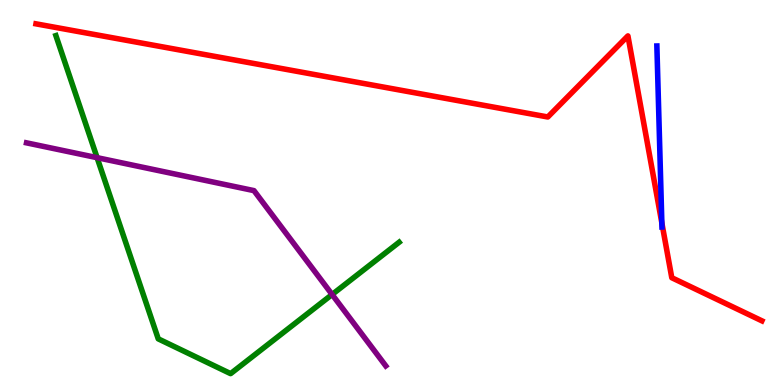[{'lines': ['blue', 'red'], 'intersections': [{'x': 8.54, 'y': 4.21}]}, {'lines': ['green', 'red'], 'intersections': []}, {'lines': ['purple', 'red'], 'intersections': []}, {'lines': ['blue', 'green'], 'intersections': []}, {'lines': ['blue', 'purple'], 'intersections': []}, {'lines': ['green', 'purple'], 'intersections': [{'x': 1.25, 'y': 5.9}, {'x': 4.29, 'y': 2.35}]}]